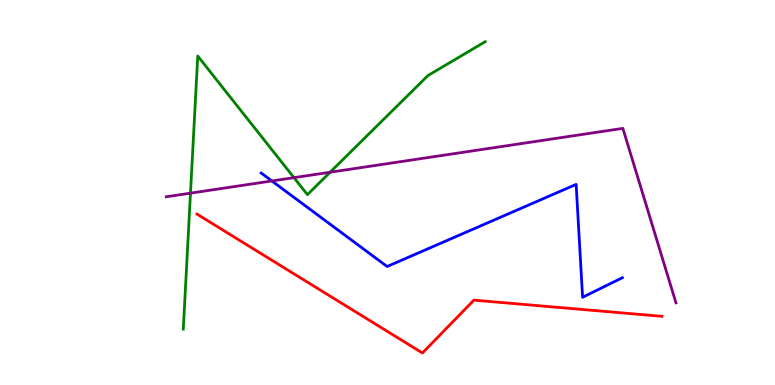[{'lines': ['blue', 'red'], 'intersections': []}, {'lines': ['green', 'red'], 'intersections': []}, {'lines': ['purple', 'red'], 'intersections': []}, {'lines': ['blue', 'green'], 'intersections': []}, {'lines': ['blue', 'purple'], 'intersections': [{'x': 3.51, 'y': 5.3}]}, {'lines': ['green', 'purple'], 'intersections': [{'x': 2.46, 'y': 4.98}, {'x': 3.79, 'y': 5.39}, {'x': 4.26, 'y': 5.53}]}]